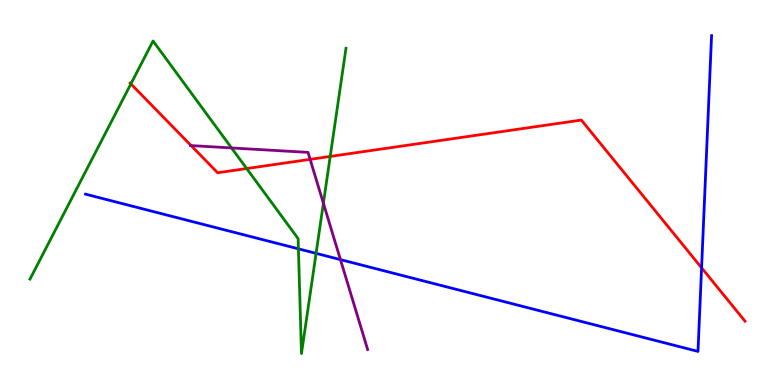[{'lines': ['blue', 'red'], 'intersections': [{'x': 9.05, 'y': 3.04}]}, {'lines': ['green', 'red'], 'intersections': [{'x': 1.69, 'y': 7.82}, {'x': 3.18, 'y': 5.62}, {'x': 4.26, 'y': 5.94}]}, {'lines': ['purple', 'red'], 'intersections': [{'x': 2.47, 'y': 6.22}, {'x': 4.0, 'y': 5.86}]}, {'lines': ['blue', 'green'], 'intersections': [{'x': 3.85, 'y': 3.54}, {'x': 4.08, 'y': 3.42}]}, {'lines': ['blue', 'purple'], 'intersections': [{'x': 4.39, 'y': 3.26}]}, {'lines': ['green', 'purple'], 'intersections': [{'x': 2.99, 'y': 6.16}, {'x': 4.17, 'y': 4.72}]}]